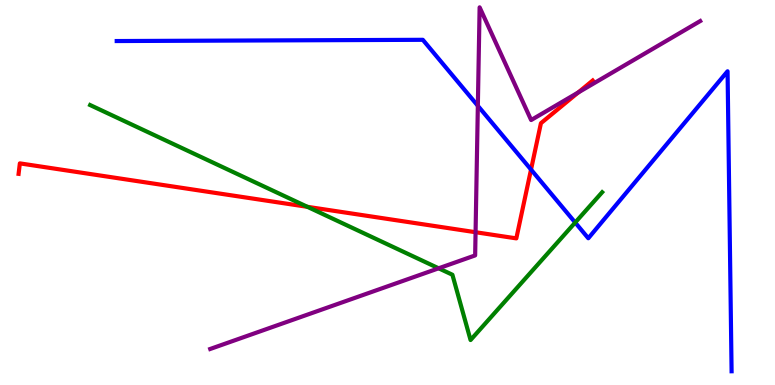[{'lines': ['blue', 'red'], 'intersections': [{'x': 6.85, 'y': 5.6}]}, {'lines': ['green', 'red'], 'intersections': [{'x': 3.97, 'y': 4.63}]}, {'lines': ['purple', 'red'], 'intersections': [{'x': 6.14, 'y': 3.97}, {'x': 7.46, 'y': 7.6}]}, {'lines': ['blue', 'green'], 'intersections': [{'x': 7.42, 'y': 4.22}]}, {'lines': ['blue', 'purple'], 'intersections': [{'x': 6.17, 'y': 7.25}]}, {'lines': ['green', 'purple'], 'intersections': [{'x': 5.66, 'y': 3.03}]}]